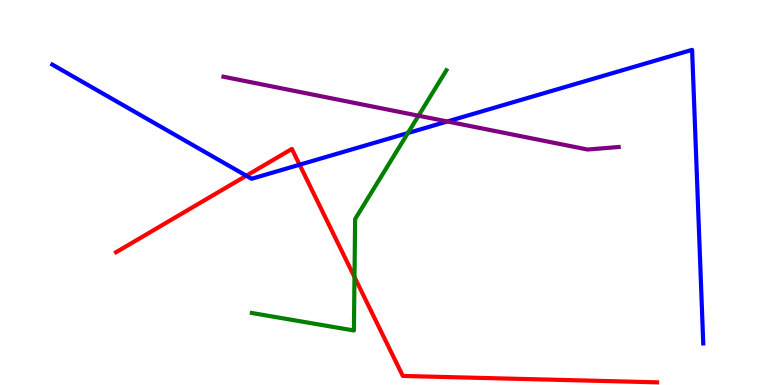[{'lines': ['blue', 'red'], 'intersections': [{'x': 3.18, 'y': 5.44}, {'x': 3.87, 'y': 5.72}]}, {'lines': ['green', 'red'], 'intersections': [{'x': 4.57, 'y': 2.8}]}, {'lines': ['purple', 'red'], 'intersections': []}, {'lines': ['blue', 'green'], 'intersections': [{'x': 5.26, 'y': 6.54}]}, {'lines': ['blue', 'purple'], 'intersections': [{'x': 5.77, 'y': 6.84}]}, {'lines': ['green', 'purple'], 'intersections': [{'x': 5.4, 'y': 6.99}]}]